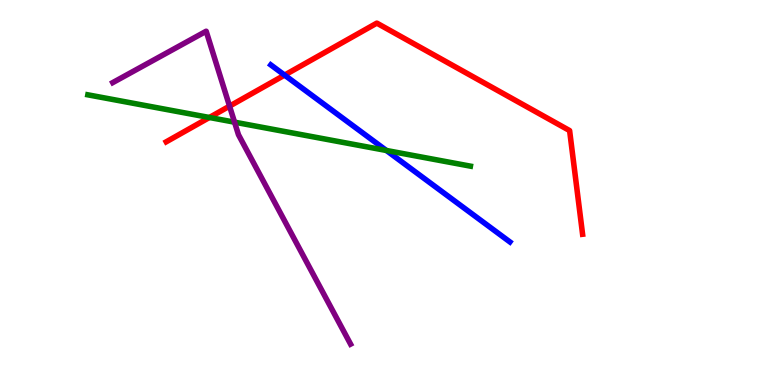[{'lines': ['blue', 'red'], 'intersections': [{'x': 3.67, 'y': 8.05}]}, {'lines': ['green', 'red'], 'intersections': [{'x': 2.7, 'y': 6.95}]}, {'lines': ['purple', 'red'], 'intersections': [{'x': 2.96, 'y': 7.24}]}, {'lines': ['blue', 'green'], 'intersections': [{'x': 4.99, 'y': 6.09}]}, {'lines': ['blue', 'purple'], 'intersections': []}, {'lines': ['green', 'purple'], 'intersections': [{'x': 3.03, 'y': 6.83}]}]